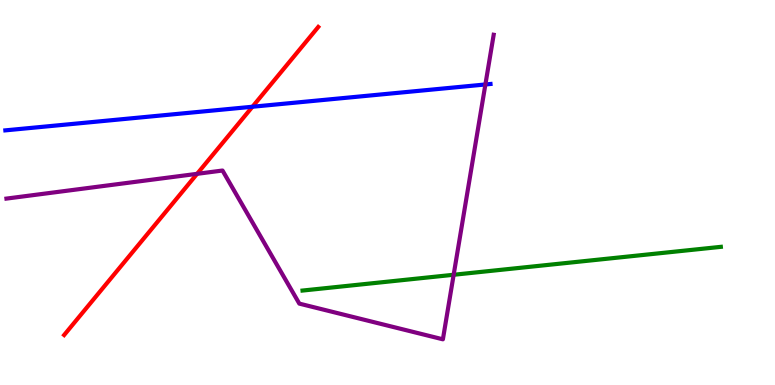[{'lines': ['blue', 'red'], 'intersections': [{'x': 3.26, 'y': 7.23}]}, {'lines': ['green', 'red'], 'intersections': []}, {'lines': ['purple', 'red'], 'intersections': [{'x': 2.54, 'y': 5.48}]}, {'lines': ['blue', 'green'], 'intersections': []}, {'lines': ['blue', 'purple'], 'intersections': [{'x': 6.26, 'y': 7.81}]}, {'lines': ['green', 'purple'], 'intersections': [{'x': 5.85, 'y': 2.86}]}]